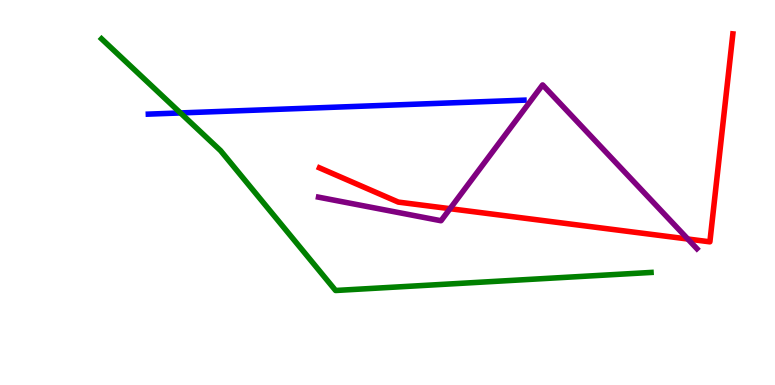[{'lines': ['blue', 'red'], 'intersections': []}, {'lines': ['green', 'red'], 'intersections': []}, {'lines': ['purple', 'red'], 'intersections': [{'x': 5.81, 'y': 4.58}, {'x': 8.88, 'y': 3.79}]}, {'lines': ['blue', 'green'], 'intersections': [{'x': 2.33, 'y': 7.07}]}, {'lines': ['blue', 'purple'], 'intersections': []}, {'lines': ['green', 'purple'], 'intersections': []}]